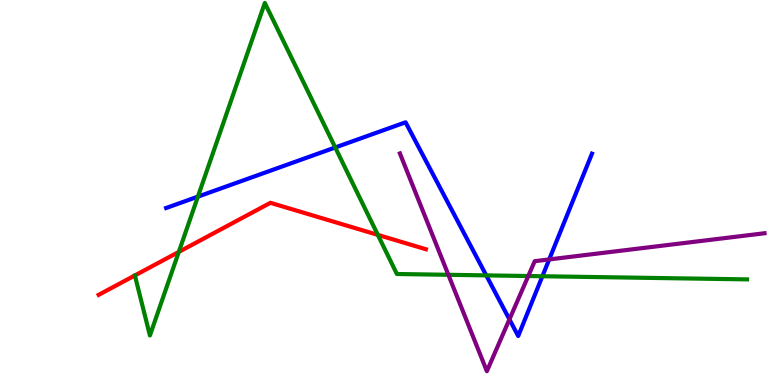[{'lines': ['blue', 'red'], 'intersections': []}, {'lines': ['green', 'red'], 'intersections': [{'x': 2.31, 'y': 3.46}, {'x': 4.88, 'y': 3.9}]}, {'lines': ['purple', 'red'], 'intersections': []}, {'lines': ['blue', 'green'], 'intersections': [{'x': 2.55, 'y': 4.89}, {'x': 4.33, 'y': 6.17}, {'x': 6.27, 'y': 2.85}, {'x': 7.0, 'y': 2.82}]}, {'lines': ['blue', 'purple'], 'intersections': [{'x': 6.57, 'y': 1.7}, {'x': 7.09, 'y': 3.26}]}, {'lines': ['green', 'purple'], 'intersections': [{'x': 5.79, 'y': 2.86}, {'x': 6.82, 'y': 2.83}]}]